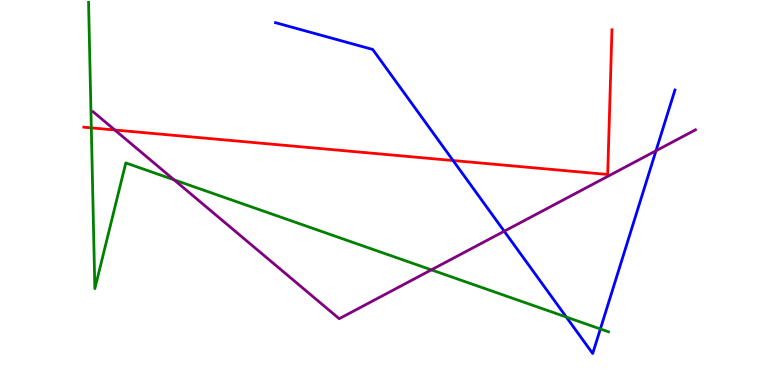[{'lines': ['blue', 'red'], 'intersections': [{'x': 5.85, 'y': 5.83}]}, {'lines': ['green', 'red'], 'intersections': [{'x': 1.18, 'y': 6.68}]}, {'lines': ['purple', 'red'], 'intersections': [{'x': 1.48, 'y': 6.62}]}, {'lines': ['blue', 'green'], 'intersections': [{'x': 7.31, 'y': 1.76}, {'x': 7.75, 'y': 1.46}]}, {'lines': ['blue', 'purple'], 'intersections': [{'x': 6.51, 'y': 3.99}, {'x': 8.46, 'y': 6.08}]}, {'lines': ['green', 'purple'], 'intersections': [{'x': 2.25, 'y': 5.33}, {'x': 5.57, 'y': 2.99}]}]